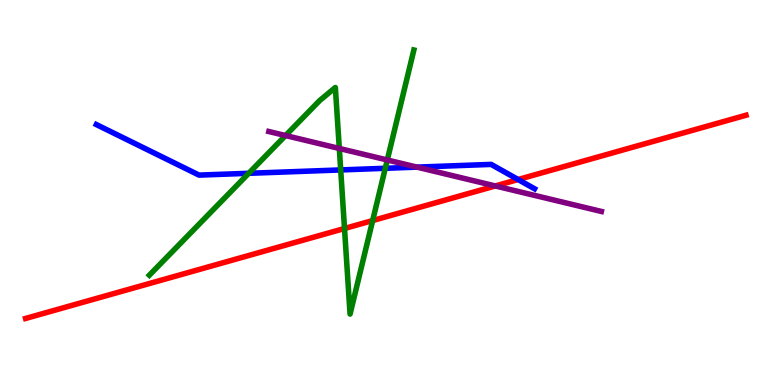[{'lines': ['blue', 'red'], 'intersections': [{'x': 6.69, 'y': 5.34}]}, {'lines': ['green', 'red'], 'intersections': [{'x': 4.45, 'y': 4.07}, {'x': 4.81, 'y': 4.27}]}, {'lines': ['purple', 'red'], 'intersections': [{'x': 6.39, 'y': 5.17}]}, {'lines': ['blue', 'green'], 'intersections': [{'x': 3.21, 'y': 5.5}, {'x': 4.4, 'y': 5.59}, {'x': 4.97, 'y': 5.63}]}, {'lines': ['blue', 'purple'], 'intersections': [{'x': 5.38, 'y': 5.66}]}, {'lines': ['green', 'purple'], 'intersections': [{'x': 3.68, 'y': 6.48}, {'x': 4.38, 'y': 6.14}, {'x': 5.0, 'y': 5.84}]}]